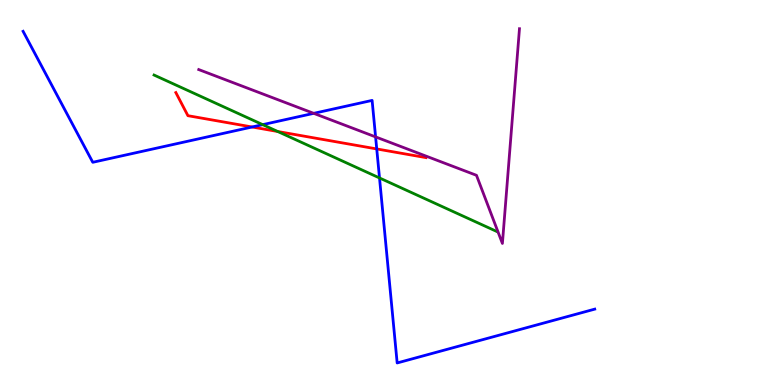[{'lines': ['blue', 'red'], 'intersections': [{'x': 3.25, 'y': 6.7}, {'x': 4.86, 'y': 6.13}]}, {'lines': ['green', 'red'], 'intersections': [{'x': 3.58, 'y': 6.58}]}, {'lines': ['purple', 'red'], 'intersections': []}, {'lines': ['blue', 'green'], 'intersections': [{'x': 3.39, 'y': 6.76}, {'x': 4.9, 'y': 5.38}]}, {'lines': ['blue', 'purple'], 'intersections': [{'x': 4.05, 'y': 7.06}, {'x': 4.85, 'y': 6.44}]}, {'lines': ['green', 'purple'], 'intersections': []}]